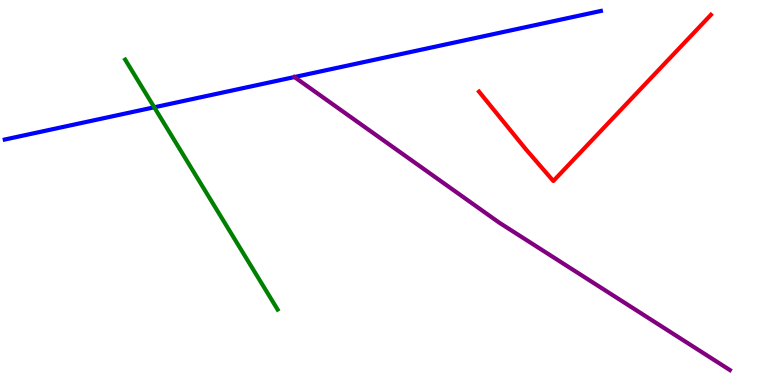[{'lines': ['blue', 'red'], 'intersections': []}, {'lines': ['green', 'red'], 'intersections': []}, {'lines': ['purple', 'red'], 'intersections': []}, {'lines': ['blue', 'green'], 'intersections': [{'x': 1.99, 'y': 7.21}]}, {'lines': ['blue', 'purple'], 'intersections': []}, {'lines': ['green', 'purple'], 'intersections': []}]